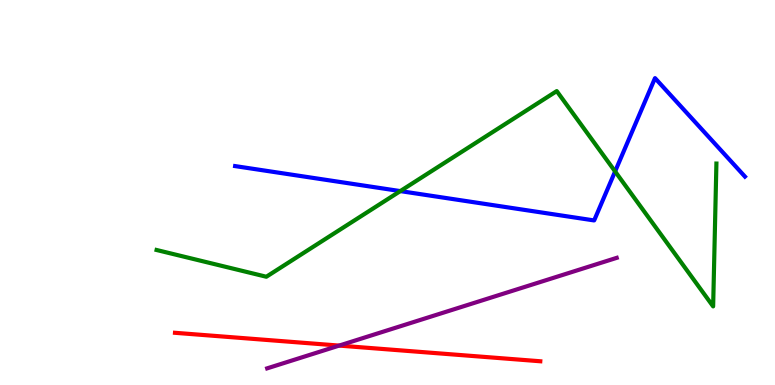[{'lines': ['blue', 'red'], 'intersections': []}, {'lines': ['green', 'red'], 'intersections': []}, {'lines': ['purple', 'red'], 'intersections': [{'x': 4.38, 'y': 1.02}]}, {'lines': ['blue', 'green'], 'intersections': [{'x': 5.17, 'y': 5.04}, {'x': 7.94, 'y': 5.55}]}, {'lines': ['blue', 'purple'], 'intersections': []}, {'lines': ['green', 'purple'], 'intersections': []}]